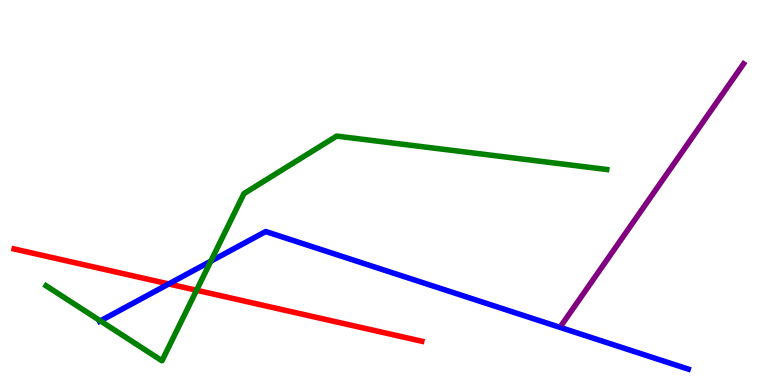[{'lines': ['blue', 'red'], 'intersections': [{'x': 2.18, 'y': 2.62}]}, {'lines': ['green', 'red'], 'intersections': [{'x': 2.54, 'y': 2.46}]}, {'lines': ['purple', 'red'], 'intersections': []}, {'lines': ['blue', 'green'], 'intersections': [{'x': 1.29, 'y': 1.67}, {'x': 2.72, 'y': 3.22}]}, {'lines': ['blue', 'purple'], 'intersections': []}, {'lines': ['green', 'purple'], 'intersections': []}]